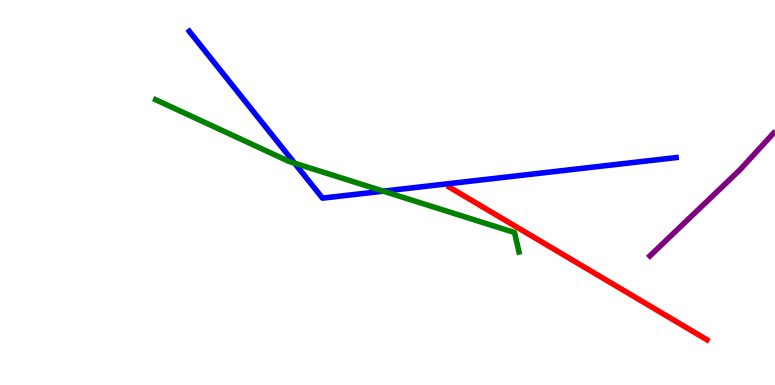[{'lines': ['blue', 'red'], 'intersections': []}, {'lines': ['green', 'red'], 'intersections': []}, {'lines': ['purple', 'red'], 'intersections': []}, {'lines': ['blue', 'green'], 'intersections': [{'x': 3.8, 'y': 5.76}, {'x': 4.95, 'y': 5.03}]}, {'lines': ['blue', 'purple'], 'intersections': []}, {'lines': ['green', 'purple'], 'intersections': []}]